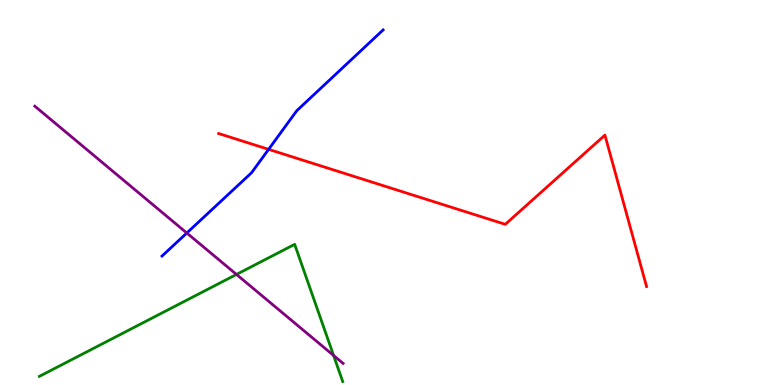[{'lines': ['blue', 'red'], 'intersections': [{'x': 3.47, 'y': 6.12}]}, {'lines': ['green', 'red'], 'intersections': []}, {'lines': ['purple', 'red'], 'intersections': []}, {'lines': ['blue', 'green'], 'intersections': []}, {'lines': ['blue', 'purple'], 'intersections': [{'x': 2.41, 'y': 3.95}]}, {'lines': ['green', 'purple'], 'intersections': [{'x': 3.05, 'y': 2.87}, {'x': 4.3, 'y': 0.767}]}]